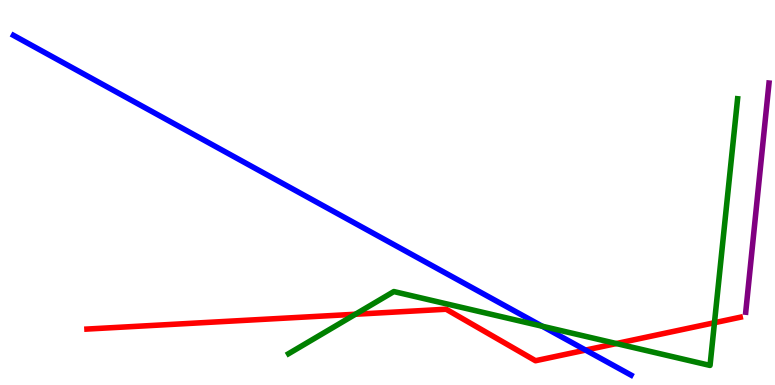[{'lines': ['blue', 'red'], 'intersections': [{'x': 7.56, 'y': 0.907}]}, {'lines': ['green', 'red'], 'intersections': [{'x': 4.59, 'y': 1.84}, {'x': 7.95, 'y': 1.08}, {'x': 9.22, 'y': 1.62}]}, {'lines': ['purple', 'red'], 'intersections': []}, {'lines': ['blue', 'green'], 'intersections': [{'x': 7.0, 'y': 1.53}]}, {'lines': ['blue', 'purple'], 'intersections': []}, {'lines': ['green', 'purple'], 'intersections': []}]